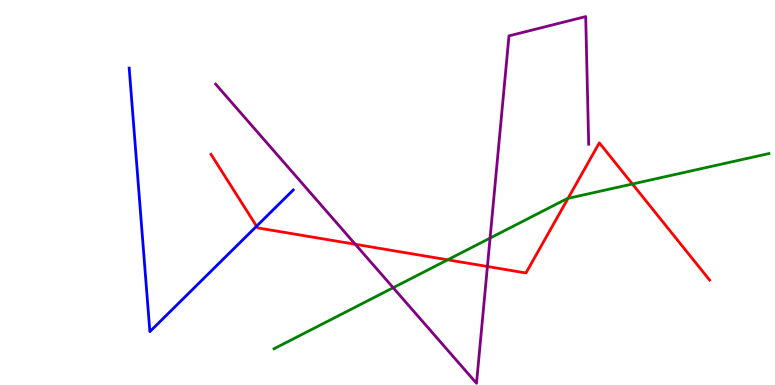[{'lines': ['blue', 'red'], 'intersections': [{'x': 3.31, 'y': 4.12}]}, {'lines': ['green', 'red'], 'intersections': [{'x': 5.78, 'y': 3.25}, {'x': 7.33, 'y': 4.85}, {'x': 8.16, 'y': 5.22}]}, {'lines': ['purple', 'red'], 'intersections': [{'x': 4.58, 'y': 3.66}, {'x': 6.29, 'y': 3.08}]}, {'lines': ['blue', 'green'], 'intersections': []}, {'lines': ['blue', 'purple'], 'intersections': []}, {'lines': ['green', 'purple'], 'intersections': [{'x': 5.07, 'y': 2.53}, {'x': 6.32, 'y': 3.82}]}]